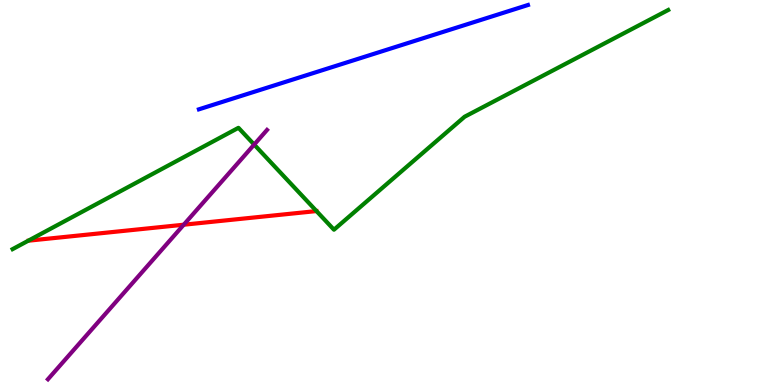[{'lines': ['blue', 'red'], 'intersections': []}, {'lines': ['green', 'red'], 'intersections': []}, {'lines': ['purple', 'red'], 'intersections': [{'x': 2.37, 'y': 4.16}]}, {'lines': ['blue', 'green'], 'intersections': []}, {'lines': ['blue', 'purple'], 'intersections': []}, {'lines': ['green', 'purple'], 'intersections': [{'x': 3.28, 'y': 6.24}]}]